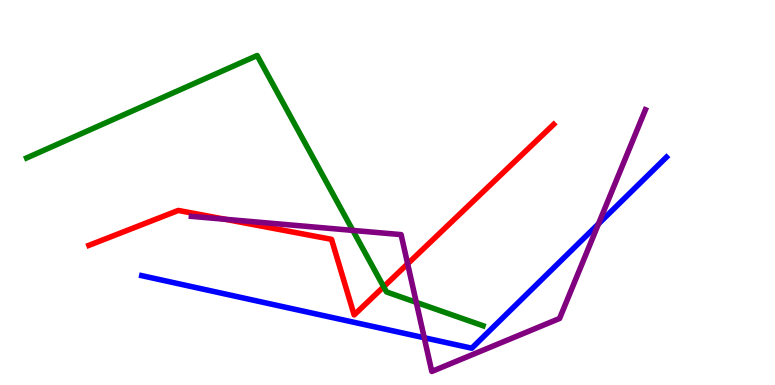[{'lines': ['blue', 'red'], 'intersections': []}, {'lines': ['green', 'red'], 'intersections': [{'x': 4.95, 'y': 2.55}]}, {'lines': ['purple', 'red'], 'intersections': [{'x': 2.9, 'y': 4.3}, {'x': 5.26, 'y': 3.15}]}, {'lines': ['blue', 'green'], 'intersections': []}, {'lines': ['blue', 'purple'], 'intersections': [{'x': 5.47, 'y': 1.23}, {'x': 7.72, 'y': 4.19}]}, {'lines': ['green', 'purple'], 'intersections': [{'x': 4.55, 'y': 4.02}, {'x': 5.37, 'y': 2.15}]}]